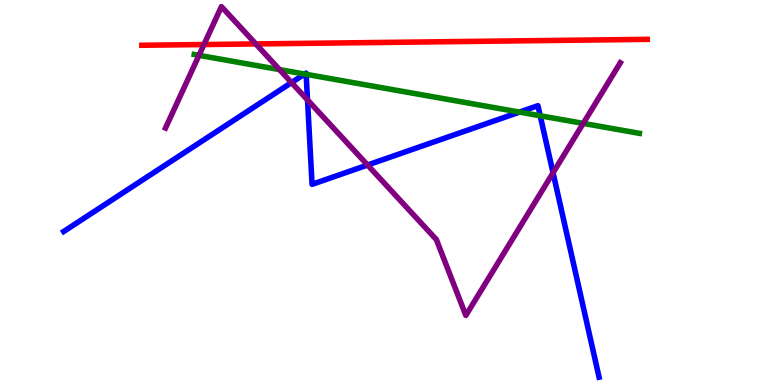[{'lines': ['blue', 'red'], 'intersections': []}, {'lines': ['green', 'red'], 'intersections': []}, {'lines': ['purple', 'red'], 'intersections': [{'x': 2.63, 'y': 8.84}, {'x': 3.3, 'y': 8.86}]}, {'lines': ['blue', 'green'], 'intersections': [{'x': 3.93, 'y': 8.08}, {'x': 3.95, 'y': 8.07}, {'x': 6.7, 'y': 7.09}, {'x': 6.97, 'y': 6.99}]}, {'lines': ['blue', 'purple'], 'intersections': [{'x': 3.76, 'y': 7.85}, {'x': 3.97, 'y': 7.4}, {'x': 4.74, 'y': 5.71}, {'x': 7.14, 'y': 5.51}]}, {'lines': ['green', 'purple'], 'intersections': [{'x': 2.57, 'y': 8.56}, {'x': 3.61, 'y': 8.19}, {'x': 7.53, 'y': 6.79}]}]